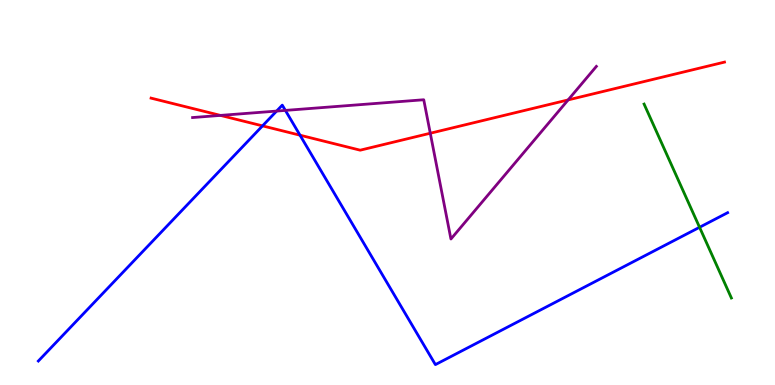[{'lines': ['blue', 'red'], 'intersections': [{'x': 3.39, 'y': 6.73}, {'x': 3.87, 'y': 6.49}]}, {'lines': ['green', 'red'], 'intersections': []}, {'lines': ['purple', 'red'], 'intersections': [{'x': 2.84, 'y': 7.0}, {'x': 5.55, 'y': 6.54}, {'x': 7.33, 'y': 7.4}]}, {'lines': ['blue', 'green'], 'intersections': [{'x': 9.03, 'y': 4.1}]}, {'lines': ['blue', 'purple'], 'intersections': [{'x': 3.57, 'y': 7.11}, {'x': 3.68, 'y': 7.13}]}, {'lines': ['green', 'purple'], 'intersections': []}]